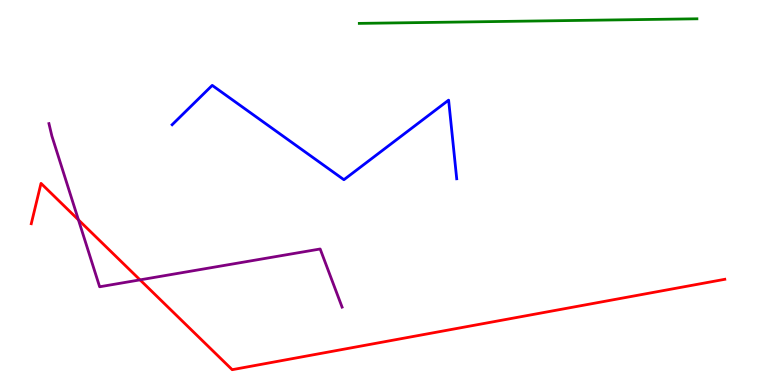[{'lines': ['blue', 'red'], 'intersections': []}, {'lines': ['green', 'red'], 'intersections': []}, {'lines': ['purple', 'red'], 'intersections': [{'x': 1.01, 'y': 4.29}, {'x': 1.81, 'y': 2.73}]}, {'lines': ['blue', 'green'], 'intersections': []}, {'lines': ['blue', 'purple'], 'intersections': []}, {'lines': ['green', 'purple'], 'intersections': []}]